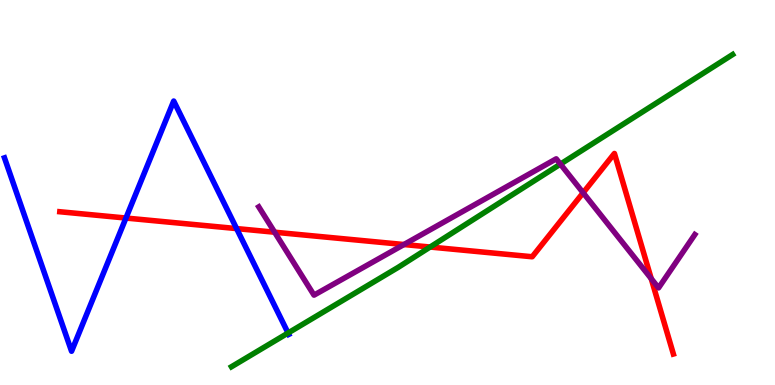[{'lines': ['blue', 'red'], 'intersections': [{'x': 1.63, 'y': 4.34}, {'x': 3.05, 'y': 4.06}]}, {'lines': ['green', 'red'], 'intersections': [{'x': 5.55, 'y': 3.58}]}, {'lines': ['purple', 'red'], 'intersections': [{'x': 3.54, 'y': 3.97}, {'x': 5.21, 'y': 3.65}, {'x': 7.52, 'y': 4.99}, {'x': 8.4, 'y': 2.76}]}, {'lines': ['blue', 'green'], 'intersections': [{'x': 3.72, 'y': 1.35}]}, {'lines': ['blue', 'purple'], 'intersections': []}, {'lines': ['green', 'purple'], 'intersections': [{'x': 7.23, 'y': 5.74}]}]